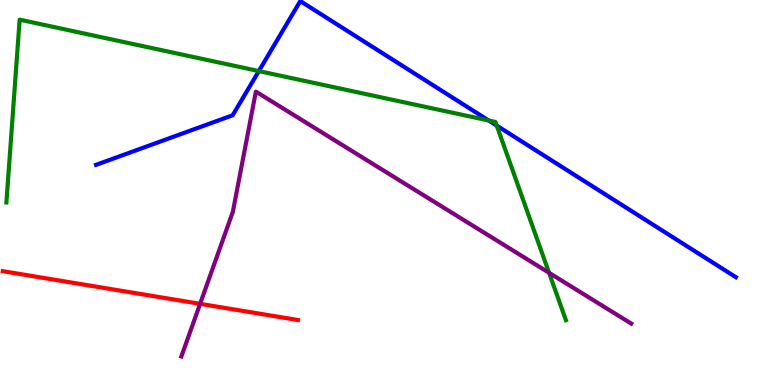[{'lines': ['blue', 'red'], 'intersections': []}, {'lines': ['green', 'red'], 'intersections': []}, {'lines': ['purple', 'red'], 'intersections': [{'x': 2.58, 'y': 2.11}]}, {'lines': ['blue', 'green'], 'intersections': [{'x': 3.34, 'y': 8.15}, {'x': 6.31, 'y': 6.87}, {'x': 6.41, 'y': 6.74}]}, {'lines': ['blue', 'purple'], 'intersections': []}, {'lines': ['green', 'purple'], 'intersections': [{'x': 7.08, 'y': 2.91}]}]